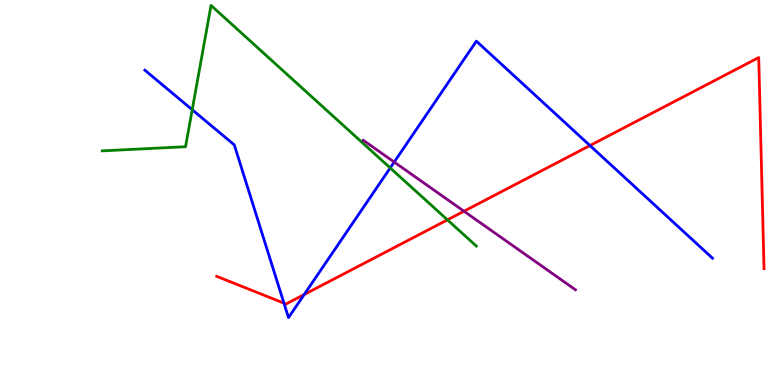[{'lines': ['blue', 'red'], 'intersections': [{'x': 3.66, 'y': 2.13}, {'x': 3.92, 'y': 2.35}, {'x': 7.61, 'y': 6.22}]}, {'lines': ['green', 'red'], 'intersections': [{'x': 5.77, 'y': 4.29}]}, {'lines': ['purple', 'red'], 'intersections': [{'x': 5.99, 'y': 4.51}]}, {'lines': ['blue', 'green'], 'intersections': [{'x': 2.48, 'y': 7.15}, {'x': 5.03, 'y': 5.64}]}, {'lines': ['blue', 'purple'], 'intersections': [{'x': 5.09, 'y': 5.79}]}, {'lines': ['green', 'purple'], 'intersections': []}]